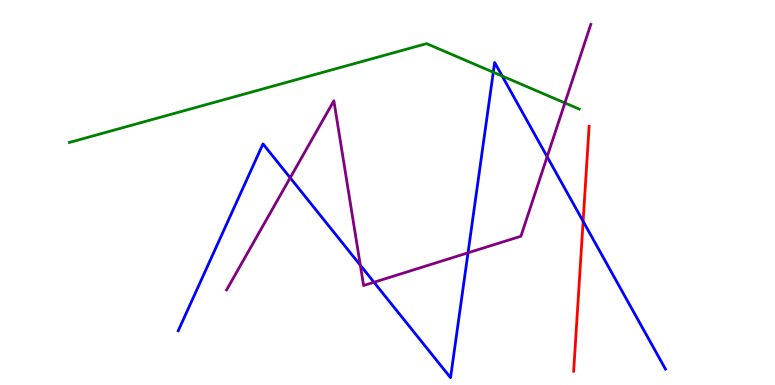[{'lines': ['blue', 'red'], 'intersections': [{'x': 7.52, 'y': 4.25}]}, {'lines': ['green', 'red'], 'intersections': []}, {'lines': ['purple', 'red'], 'intersections': []}, {'lines': ['blue', 'green'], 'intersections': [{'x': 6.36, 'y': 8.12}, {'x': 6.48, 'y': 8.02}]}, {'lines': ['blue', 'purple'], 'intersections': [{'x': 3.74, 'y': 5.38}, {'x': 4.65, 'y': 3.11}, {'x': 4.83, 'y': 2.67}, {'x': 6.04, 'y': 3.43}, {'x': 7.06, 'y': 5.93}]}, {'lines': ['green', 'purple'], 'intersections': [{'x': 7.29, 'y': 7.33}]}]